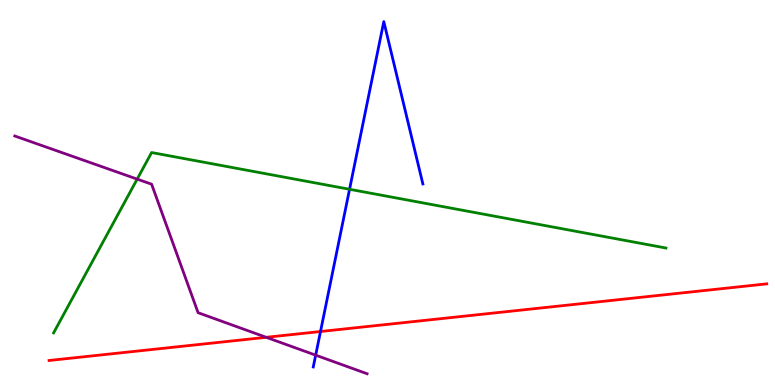[{'lines': ['blue', 'red'], 'intersections': [{'x': 4.14, 'y': 1.39}]}, {'lines': ['green', 'red'], 'intersections': []}, {'lines': ['purple', 'red'], 'intersections': [{'x': 3.44, 'y': 1.24}]}, {'lines': ['blue', 'green'], 'intersections': [{'x': 4.51, 'y': 5.08}]}, {'lines': ['blue', 'purple'], 'intersections': [{'x': 4.07, 'y': 0.775}]}, {'lines': ['green', 'purple'], 'intersections': [{'x': 1.77, 'y': 5.35}]}]